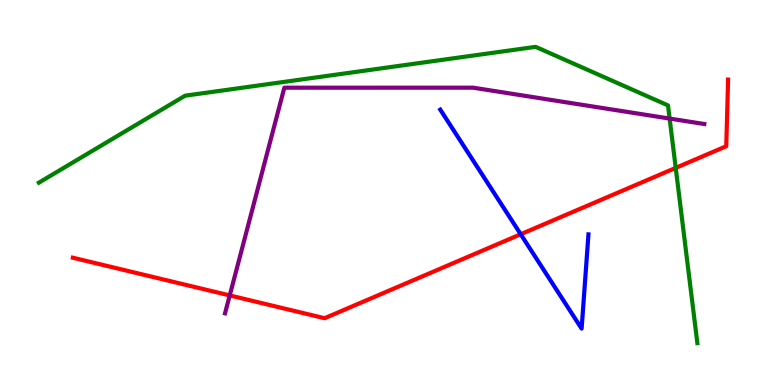[{'lines': ['blue', 'red'], 'intersections': [{'x': 6.72, 'y': 3.92}]}, {'lines': ['green', 'red'], 'intersections': [{'x': 8.72, 'y': 5.64}]}, {'lines': ['purple', 'red'], 'intersections': [{'x': 2.96, 'y': 2.33}]}, {'lines': ['blue', 'green'], 'intersections': []}, {'lines': ['blue', 'purple'], 'intersections': []}, {'lines': ['green', 'purple'], 'intersections': [{'x': 8.64, 'y': 6.92}]}]